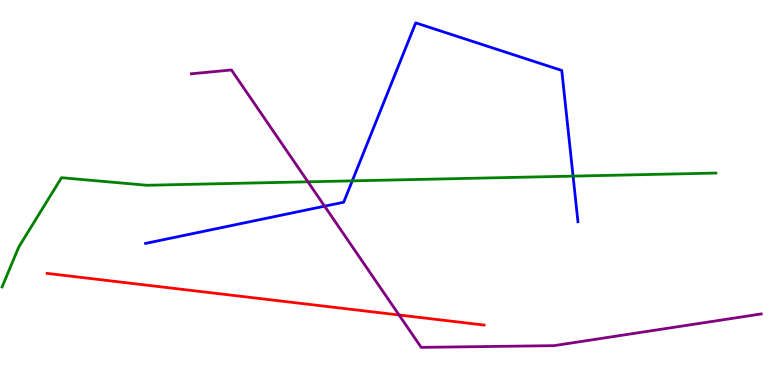[{'lines': ['blue', 'red'], 'intersections': []}, {'lines': ['green', 'red'], 'intersections': []}, {'lines': ['purple', 'red'], 'intersections': [{'x': 5.15, 'y': 1.82}]}, {'lines': ['blue', 'green'], 'intersections': [{'x': 4.55, 'y': 5.3}, {'x': 7.39, 'y': 5.43}]}, {'lines': ['blue', 'purple'], 'intersections': [{'x': 4.19, 'y': 4.64}]}, {'lines': ['green', 'purple'], 'intersections': [{'x': 3.97, 'y': 5.28}]}]